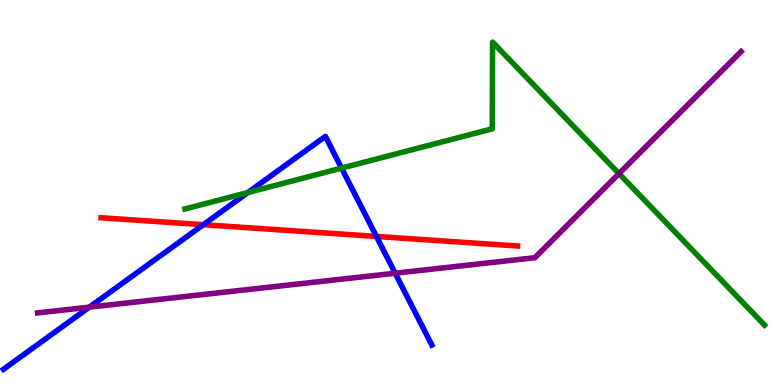[{'lines': ['blue', 'red'], 'intersections': [{'x': 2.62, 'y': 4.16}, {'x': 4.86, 'y': 3.86}]}, {'lines': ['green', 'red'], 'intersections': []}, {'lines': ['purple', 'red'], 'intersections': []}, {'lines': ['blue', 'green'], 'intersections': [{'x': 3.2, 'y': 5.0}, {'x': 4.41, 'y': 5.63}]}, {'lines': ['blue', 'purple'], 'intersections': [{'x': 1.15, 'y': 2.02}, {'x': 5.1, 'y': 2.9}]}, {'lines': ['green', 'purple'], 'intersections': [{'x': 7.99, 'y': 5.49}]}]